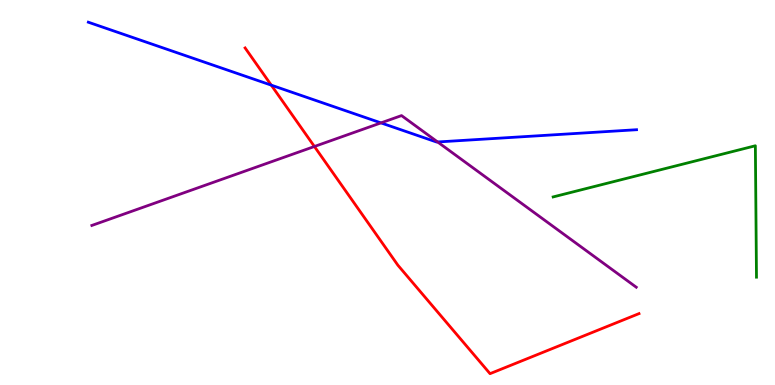[{'lines': ['blue', 'red'], 'intersections': [{'x': 3.5, 'y': 7.79}]}, {'lines': ['green', 'red'], 'intersections': []}, {'lines': ['purple', 'red'], 'intersections': [{'x': 4.06, 'y': 6.19}]}, {'lines': ['blue', 'green'], 'intersections': []}, {'lines': ['blue', 'purple'], 'intersections': [{'x': 4.92, 'y': 6.81}, {'x': 5.65, 'y': 6.31}]}, {'lines': ['green', 'purple'], 'intersections': []}]